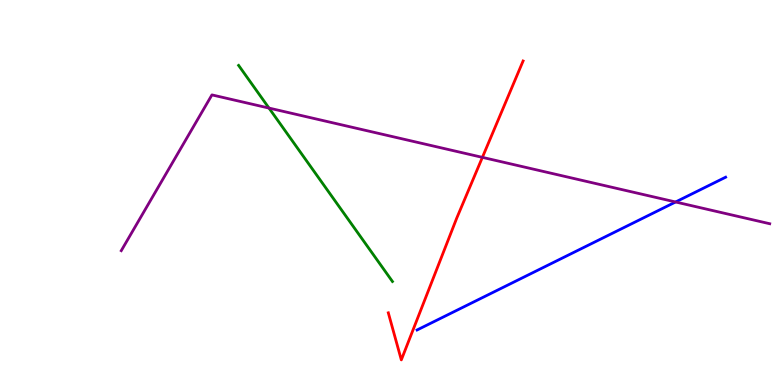[{'lines': ['blue', 'red'], 'intersections': []}, {'lines': ['green', 'red'], 'intersections': []}, {'lines': ['purple', 'red'], 'intersections': [{'x': 6.22, 'y': 5.91}]}, {'lines': ['blue', 'green'], 'intersections': []}, {'lines': ['blue', 'purple'], 'intersections': [{'x': 8.72, 'y': 4.75}]}, {'lines': ['green', 'purple'], 'intersections': [{'x': 3.47, 'y': 7.19}]}]